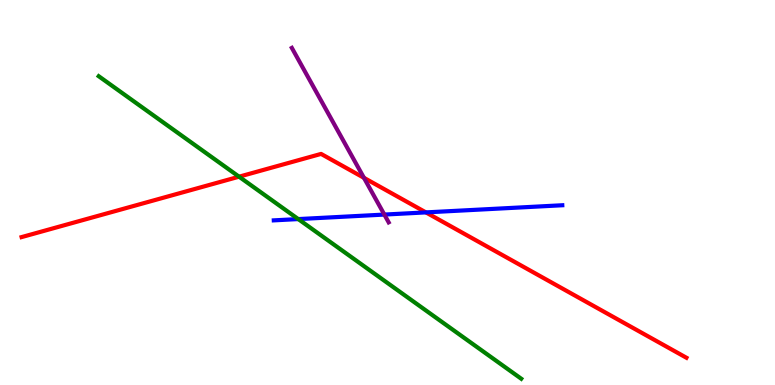[{'lines': ['blue', 'red'], 'intersections': [{'x': 5.5, 'y': 4.48}]}, {'lines': ['green', 'red'], 'intersections': [{'x': 3.08, 'y': 5.41}]}, {'lines': ['purple', 'red'], 'intersections': [{'x': 4.7, 'y': 5.38}]}, {'lines': ['blue', 'green'], 'intersections': [{'x': 3.85, 'y': 4.31}]}, {'lines': ['blue', 'purple'], 'intersections': [{'x': 4.96, 'y': 4.43}]}, {'lines': ['green', 'purple'], 'intersections': []}]